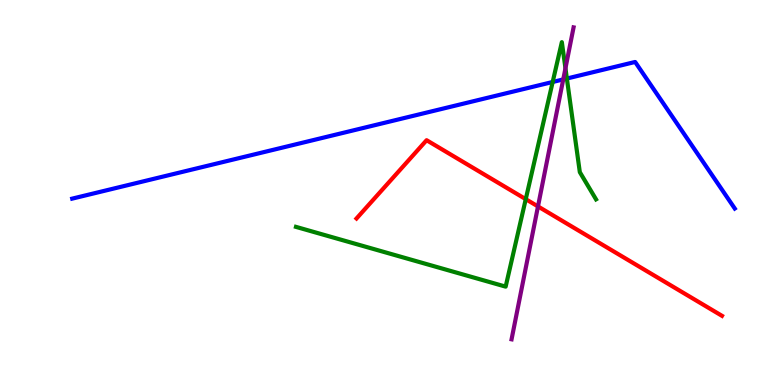[{'lines': ['blue', 'red'], 'intersections': []}, {'lines': ['green', 'red'], 'intersections': [{'x': 6.78, 'y': 4.83}]}, {'lines': ['purple', 'red'], 'intersections': [{'x': 6.94, 'y': 4.64}]}, {'lines': ['blue', 'green'], 'intersections': [{'x': 7.13, 'y': 7.87}, {'x': 7.31, 'y': 7.96}]}, {'lines': ['blue', 'purple'], 'intersections': [{'x': 7.27, 'y': 7.94}]}, {'lines': ['green', 'purple'], 'intersections': [{'x': 7.3, 'y': 8.23}]}]